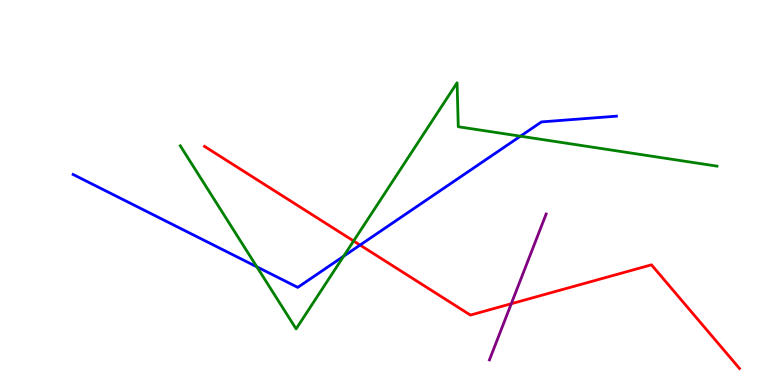[{'lines': ['blue', 'red'], 'intersections': [{'x': 4.65, 'y': 3.63}]}, {'lines': ['green', 'red'], 'intersections': [{'x': 4.56, 'y': 3.74}]}, {'lines': ['purple', 'red'], 'intersections': [{'x': 6.6, 'y': 2.11}]}, {'lines': ['blue', 'green'], 'intersections': [{'x': 3.31, 'y': 3.07}, {'x': 4.43, 'y': 3.34}, {'x': 6.72, 'y': 6.46}]}, {'lines': ['blue', 'purple'], 'intersections': []}, {'lines': ['green', 'purple'], 'intersections': []}]